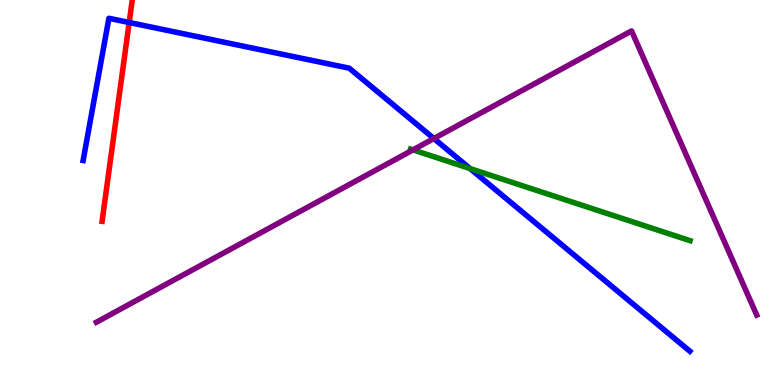[{'lines': ['blue', 'red'], 'intersections': [{'x': 1.67, 'y': 9.42}]}, {'lines': ['green', 'red'], 'intersections': []}, {'lines': ['purple', 'red'], 'intersections': []}, {'lines': ['blue', 'green'], 'intersections': [{'x': 6.07, 'y': 5.62}]}, {'lines': ['blue', 'purple'], 'intersections': [{'x': 5.6, 'y': 6.4}]}, {'lines': ['green', 'purple'], 'intersections': [{'x': 5.33, 'y': 6.11}]}]